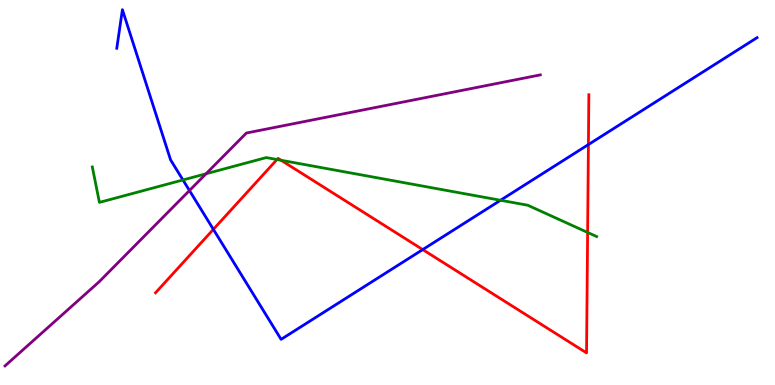[{'lines': ['blue', 'red'], 'intersections': [{'x': 2.75, 'y': 4.04}, {'x': 5.45, 'y': 3.52}, {'x': 7.59, 'y': 6.25}]}, {'lines': ['green', 'red'], 'intersections': [{'x': 3.57, 'y': 5.86}, {'x': 3.63, 'y': 5.84}, {'x': 7.58, 'y': 3.96}]}, {'lines': ['purple', 'red'], 'intersections': []}, {'lines': ['blue', 'green'], 'intersections': [{'x': 2.36, 'y': 5.33}, {'x': 6.46, 'y': 4.8}]}, {'lines': ['blue', 'purple'], 'intersections': [{'x': 2.44, 'y': 5.05}]}, {'lines': ['green', 'purple'], 'intersections': [{'x': 2.66, 'y': 5.49}]}]